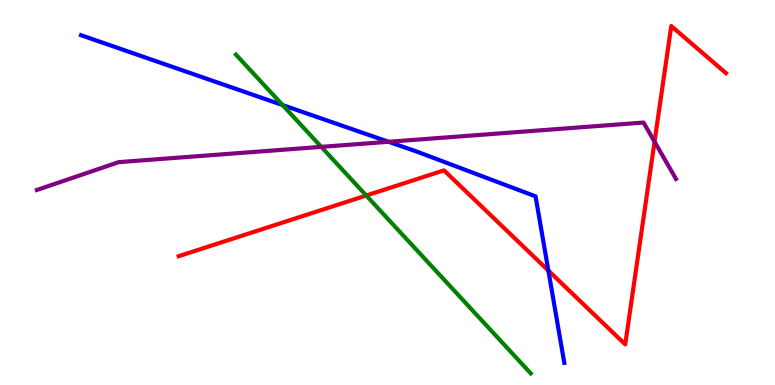[{'lines': ['blue', 'red'], 'intersections': [{'x': 7.08, 'y': 2.97}]}, {'lines': ['green', 'red'], 'intersections': [{'x': 4.73, 'y': 4.92}]}, {'lines': ['purple', 'red'], 'intersections': [{'x': 8.45, 'y': 6.32}]}, {'lines': ['blue', 'green'], 'intersections': [{'x': 3.65, 'y': 7.27}]}, {'lines': ['blue', 'purple'], 'intersections': [{'x': 5.01, 'y': 6.32}]}, {'lines': ['green', 'purple'], 'intersections': [{'x': 4.15, 'y': 6.19}]}]